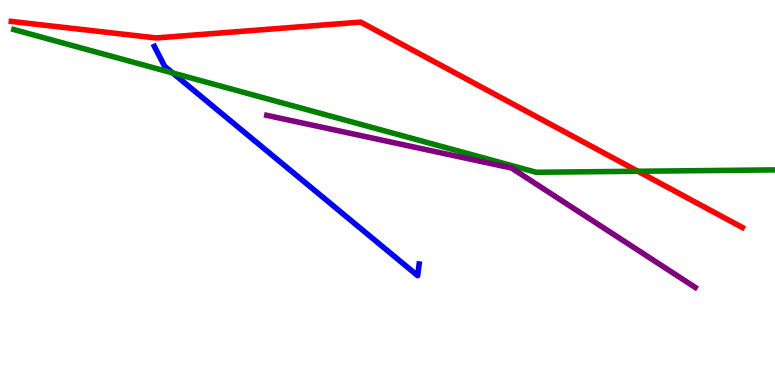[{'lines': ['blue', 'red'], 'intersections': []}, {'lines': ['green', 'red'], 'intersections': [{'x': 8.23, 'y': 5.55}]}, {'lines': ['purple', 'red'], 'intersections': []}, {'lines': ['blue', 'green'], 'intersections': [{'x': 2.23, 'y': 8.1}]}, {'lines': ['blue', 'purple'], 'intersections': []}, {'lines': ['green', 'purple'], 'intersections': []}]